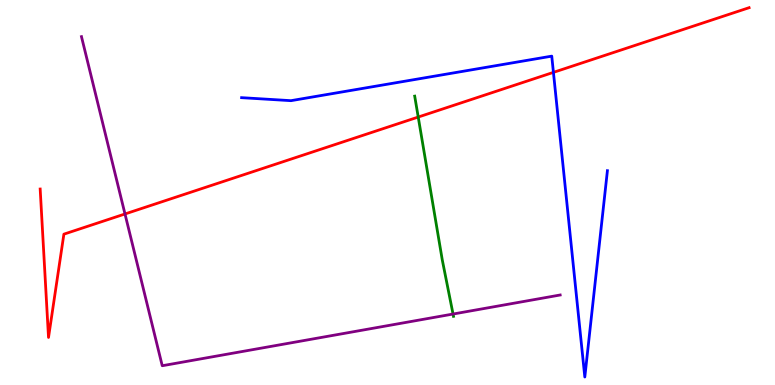[{'lines': ['blue', 'red'], 'intersections': [{'x': 7.14, 'y': 8.12}]}, {'lines': ['green', 'red'], 'intersections': [{'x': 5.4, 'y': 6.96}]}, {'lines': ['purple', 'red'], 'intersections': [{'x': 1.61, 'y': 4.44}]}, {'lines': ['blue', 'green'], 'intersections': []}, {'lines': ['blue', 'purple'], 'intersections': []}, {'lines': ['green', 'purple'], 'intersections': [{'x': 5.85, 'y': 1.84}]}]